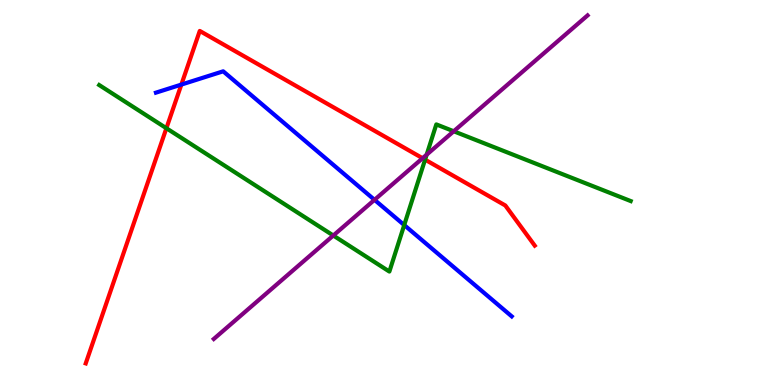[{'lines': ['blue', 'red'], 'intersections': [{'x': 2.34, 'y': 7.8}]}, {'lines': ['green', 'red'], 'intersections': [{'x': 2.15, 'y': 6.67}, {'x': 5.48, 'y': 5.85}]}, {'lines': ['purple', 'red'], 'intersections': [{'x': 5.45, 'y': 5.89}]}, {'lines': ['blue', 'green'], 'intersections': [{'x': 5.22, 'y': 4.15}]}, {'lines': ['blue', 'purple'], 'intersections': [{'x': 4.83, 'y': 4.81}]}, {'lines': ['green', 'purple'], 'intersections': [{'x': 4.3, 'y': 3.88}, {'x': 5.51, 'y': 5.98}, {'x': 5.85, 'y': 6.59}]}]